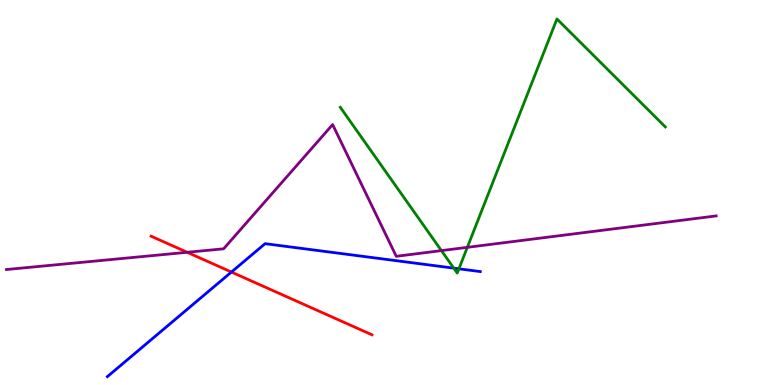[{'lines': ['blue', 'red'], 'intersections': [{'x': 2.99, 'y': 2.93}]}, {'lines': ['green', 'red'], 'intersections': []}, {'lines': ['purple', 'red'], 'intersections': [{'x': 2.41, 'y': 3.45}]}, {'lines': ['blue', 'green'], 'intersections': [{'x': 5.86, 'y': 3.04}, {'x': 5.92, 'y': 3.02}]}, {'lines': ['blue', 'purple'], 'intersections': []}, {'lines': ['green', 'purple'], 'intersections': [{'x': 5.7, 'y': 3.49}, {'x': 6.03, 'y': 3.58}]}]